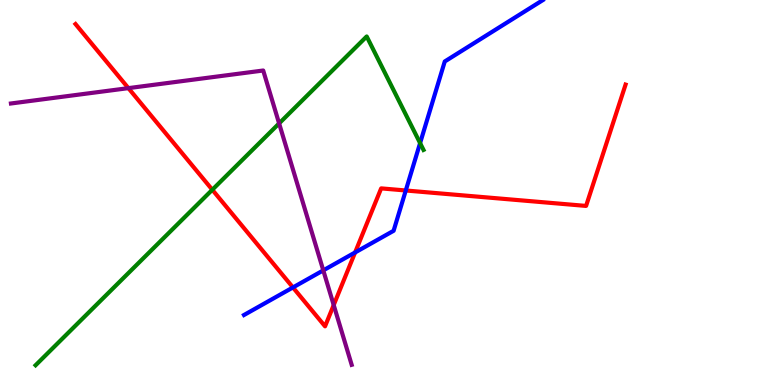[{'lines': ['blue', 'red'], 'intersections': [{'x': 3.78, 'y': 2.53}, {'x': 4.58, 'y': 3.44}, {'x': 5.24, 'y': 5.05}]}, {'lines': ['green', 'red'], 'intersections': [{'x': 2.74, 'y': 5.07}]}, {'lines': ['purple', 'red'], 'intersections': [{'x': 1.66, 'y': 7.71}, {'x': 4.31, 'y': 2.08}]}, {'lines': ['blue', 'green'], 'intersections': [{'x': 5.42, 'y': 6.28}]}, {'lines': ['blue', 'purple'], 'intersections': [{'x': 4.17, 'y': 2.98}]}, {'lines': ['green', 'purple'], 'intersections': [{'x': 3.6, 'y': 6.79}]}]